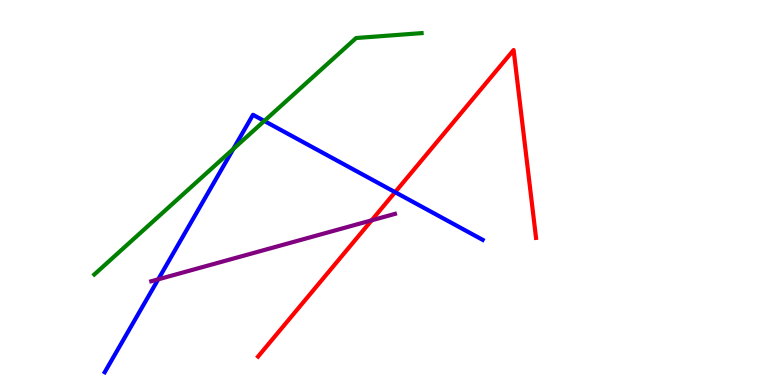[{'lines': ['blue', 'red'], 'intersections': [{'x': 5.1, 'y': 5.01}]}, {'lines': ['green', 'red'], 'intersections': []}, {'lines': ['purple', 'red'], 'intersections': [{'x': 4.8, 'y': 4.28}]}, {'lines': ['blue', 'green'], 'intersections': [{'x': 3.01, 'y': 6.13}, {'x': 3.41, 'y': 6.86}]}, {'lines': ['blue', 'purple'], 'intersections': [{'x': 2.04, 'y': 2.74}]}, {'lines': ['green', 'purple'], 'intersections': []}]